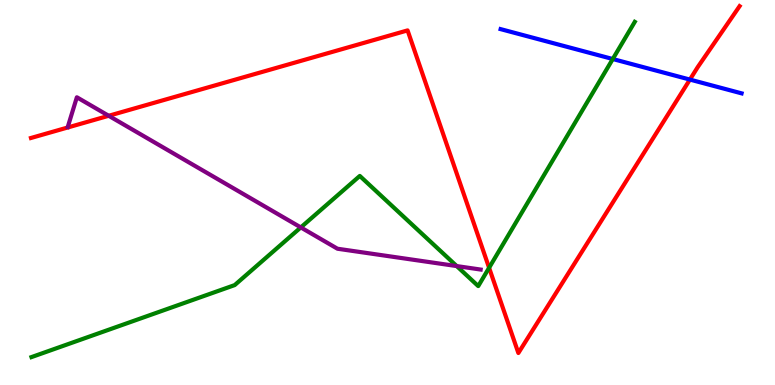[{'lines': ['blue', 'red'], 'intersections': [{'x': 8.9, 'y': 7.93}]}, {'lines': ['green', 'red'], 'intersections': [{'x': 6.31, 'y': 3.04}]}, {'lines': ['purple', 'red'], 'intersections': [{'x': 1.4, 'y': 6.99}]}, {'lines': ['blue', 'green'], 'intersections': [{'x': 7.91, 'y': 8.47}]}, {'lines': ['blue', 'purple'], 'intersections': []}, {'lines': ['green', 'purple'], 'intersections': [{'x': 3.88, 'y': 4.09}, {'x': 5.89, 'y': 3.09}]}]